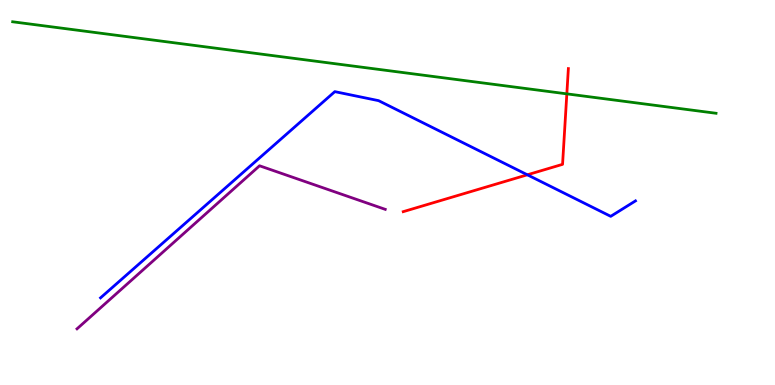[{'lines': ['blue', 'red'], 'intersections': [{'x': 6.8, 'y': 5.46}]}, {'lines': ['green', 'red'], 'intersections': [{'x': 7.31, 'y': 7.56}]}, {'lines': ['purple', 'red'], 'intersections': []}, {'lines': ['blue', 'green'], 'intersections': []}, {'lines': ['blue', 'purple'], 'intersections': []}, {'lines': ['green', 'purple'], 'intersections': []}]